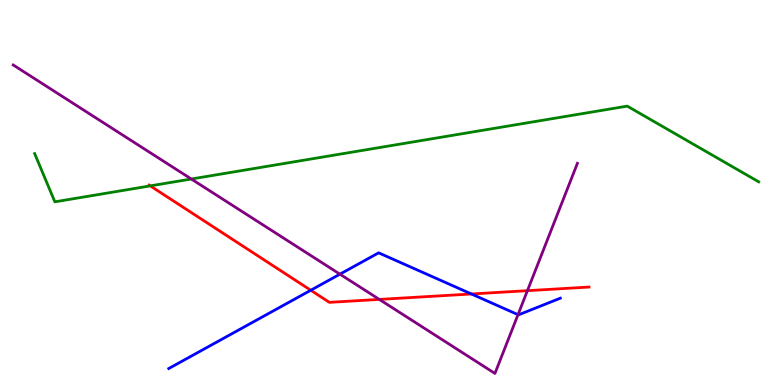[{'lines': ['blue', 'red'], 'intersections': [{'x': 4.01, 'y': 2.46}, {'x': 6.08, 'y': 2.36}]}, {'lines': ['green', 'red'], 'intersections': [{'x': 1.94, 'y': 5.17}]}, {'lines': ['purple', 'red'], 'intersections': [{'x': 4.89, 'y': 2.22}, {'x': 6.81, 'y': 2.45}]}, {'lines': ['blue', 'green'], 'intersections': []}, {'lines': ['blue', 'purple'], 'intersections': [{'x': 4.39, 'y': 2.88}, {'x': 6.68, 'y': 1.83}]}, {'lines': ['green', 'purple'], 'intersections': [{'x': 2.47, 'y': 5.35}]}]